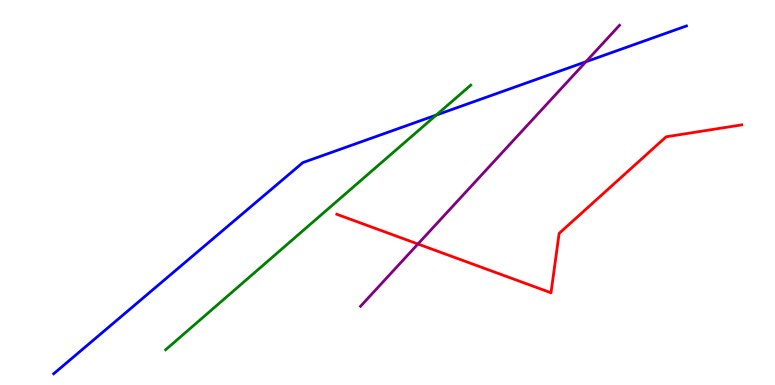[{'lines': ['blue', 'red'], 'intersections': []}, {'lines': ['green', 'red'], 'intersections': []}, {'lines': ['purple', 'red'], 'intersections': [{'x': 5.39, 'y': 3.66}]}, {'lines': ['blue', 'green'], 'intersections': [{'x': 5.63, 'y': 7.01}]}, {'lines': ['blue', 'purple'], 'intersections': [{'x': 7.56, 'y': 8.4}]}, {'lines': ['green', 'purple'], 'intersections': []}]